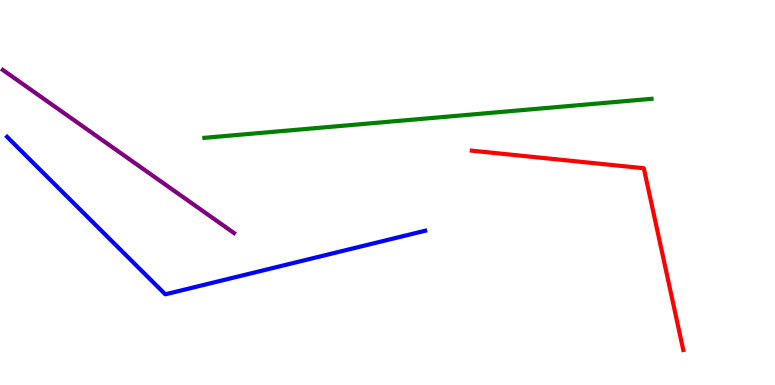[{'lines': ['blue', 'red'], 'intersections': []}, {'lines': ['green', 'red'], 'intersections': []}, {'lines': ['purple', 'red'], 'intersections': []}, {'lines': ['blue', 'green'], 'intersections': []}, {'lines': ['blue', 'purple'], 'intersections': []}, {'lines': ['green', 'purple'], 'intersections': []}]